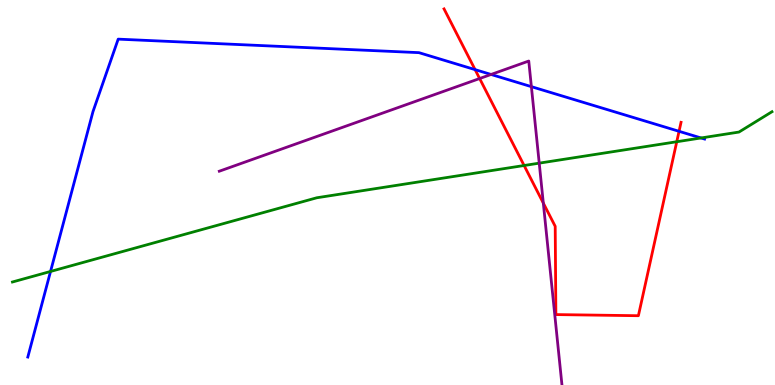[{'lines': ['blue', 'red'], 'intersections': [{'x': 6.13, 'y': 8.19}, {'x': 8.76, 'y': 6.59}]}, {'lines': ['green', 'red'], 'intersections': [{'x': 6.76, 'y': 5.7}, {'x': 8.73, 'y': 6.32}]}, {'lines': ['purple', 'red'], 'intersections': [{'x': 6.19, 'y': 7.96}, {'x': 7.01, 'y': 4.73}]}, {'lines': ['blue', 'green'], 'intersections': [{'x': 0.652, 'y': 2.95}, {'x': 9.05, 'y': 6.42}]}, {'lines': ['blue', 'purple'], 'intersections': [{'x': 6.34, 'y': 8.07}, {'x': 6.86, 'y': 7.75}]}, {'lines': ['green', 'purple'], 'intersections': [{'x': 6.96, 'y': 5.76}]}]